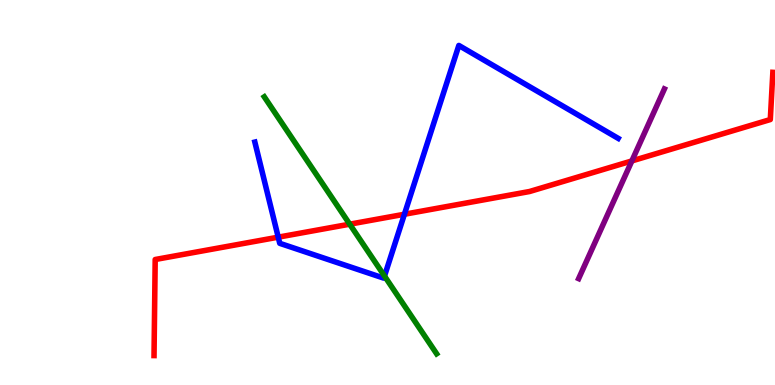[{'lines': ['blue', 'red'], 'intersections': [{'x': 3.59, 'y': 3.84}, {'x': 5.22, 'y': 4.44}]}, {'lines': ['green', 'red'], 'intersections': [{'x': 4.51, 'y': 4.18}]}, {'lines': ['purple', 'red'], 'intersections': [{'x': 8.15, 'y': 5.82}]}, {'lines': ['blue', 'green'], 'intersections': [{'x': 4.96, 'y': 2.83}]}, {'lines': ['blue', 'purple'], 'intersections': []}, {'lines': ['green', 'purple'], 'intersections': []}]